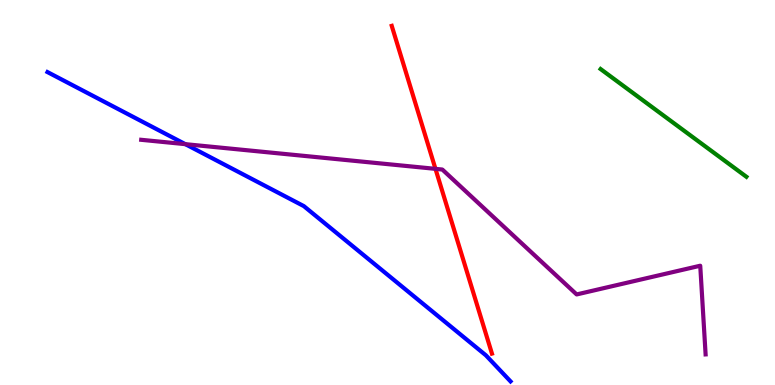[{'lines': ['blue', 'red'], 'intersections': []}, {'lines': ['green', 'red'], 'intersections': []}, {'lines': ['purple', 'red'], 'intersections': [{'x': 5.62, 'y': 5.61}]}, {'lines': ['blue', 'green'], 'intersections': []}, {'lines': ['blue', 'purple'], 'intersections': [{'x': 2.39, 'y': 6.26}]}, {'lines': ['green', 'purple'], 'intersections': []}]